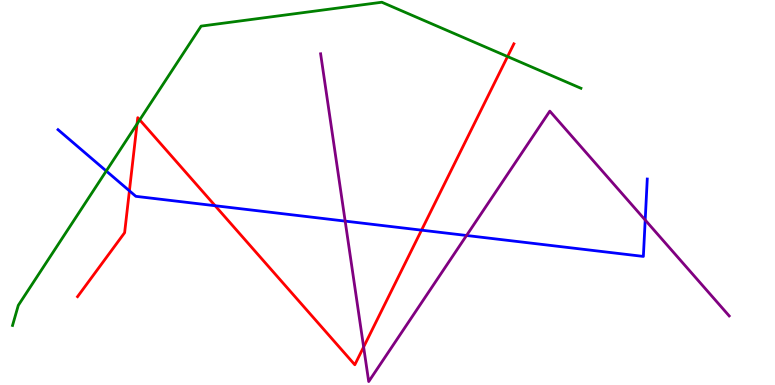[{'lines': ['blue', 'red'], 'intersections': [{'x': 1.67, 'y': 5.04}, {'x': 2.78, 'y': 4.66}, {'x': 5.44, 'y': 4.02}]}, {'lines': ['green', 'red'], 'intersections': [{'x': 1.77, 'y': 6.78}, {'x': 1.8, 'y': 6.89}, {'x': 6.55, 'y': 8.53}]}, {'lines': ['purple', 'red'], 'intersections': [{'x': 4.69, 'y': 0.988}]}, {'lines': ['blue', 'green'], 'intersections': [{'x': 1.37, 'y': 5.56}]}, {'lines': ['blue', 'purple'], 'intersections': [{'x': 4.45, 'y': 4.26}, {'x': 6.02, 'y': 3.88}, {'x': 8.33, 'y': 4.28}]}, {'lines': ['green', 'purple'], 'intersections': []}]